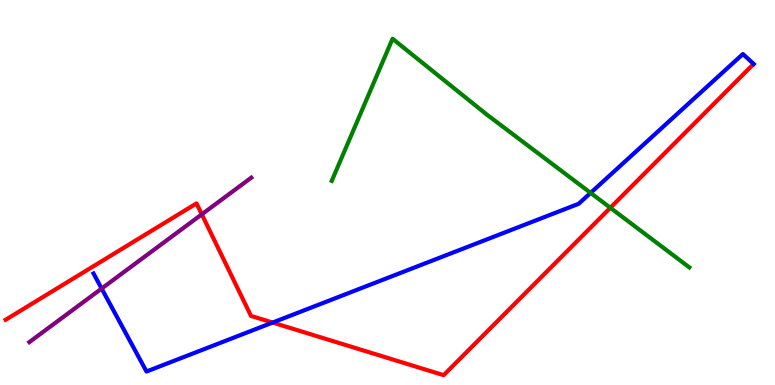[{'lines': ['blue', 'red'], 'intersections': [{'x': 3.52, 'y': 1.62}]}, {'lines': ['green', 'red'], 'intersections': [{'x': 7.88, 'y': 4.6}]}, {'lines': ['purple', 'red'], 'intersections': [{'x': 2.6, 'y': 4.43}]}, {'lines': ['blue', 'green'], 'intersections': [{'x': 7.62, 'y': 4.99}]}, {'lines': ['blue', 'purple'], 'intersections': [{'x': 1.31, 'y': 2.51}]}, {'lines': ['green', 'purple'], 'intersections': []}]